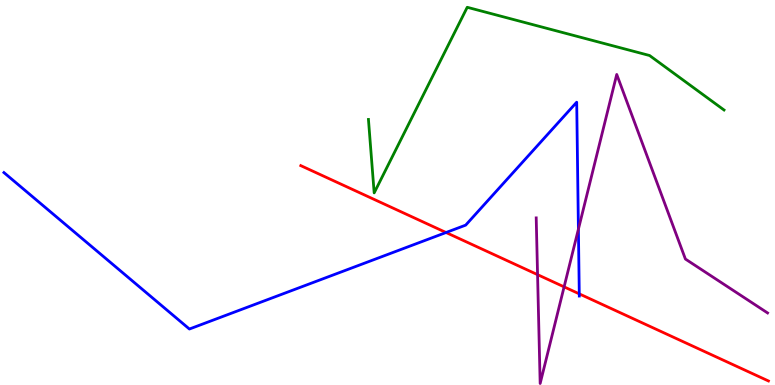[{'lines': ['blue', 'red'], 'intersections': [{'x': 5.76, 'y': 3.96}, {'x': 7.47, 'y': 2.37}]}, {'lines': ['green', 'red'], 'intersections': []}, {'lines': ['purple', 'red'], 'intersections': [{'x': 6.94, 'y': 2.87}, {'x': 7.28, 'y': 2.55}]}, {'lines': ['blue', 'green'], 'intersections': []}, {'lines': ['blue', 'purple'], 'intersections': [{'x': 7.46, 'y': 4.05}]}, {'lines': ['green', 'purple'], 'intersections': []}]